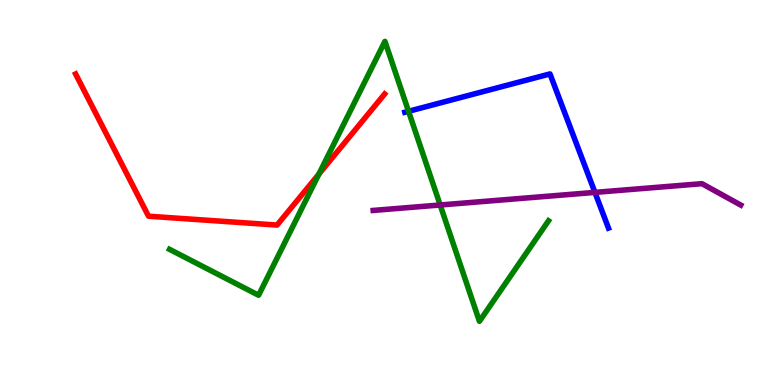[{'lines': ['blue', 'red'], 'intersections': []}, {'lines': ['green', 'red'], 'intersections': [{'x': 4.11, 'y': 5.48}]}, {'lines': ['purple', 'red'], 'intersections': []}, {'lines': ['blue', 'green'], 'intersections': [{'x': 5.27, 'y': 7.11}]}, {'lines': ['blue', 'purple'], 'intersections': [{'x': 7.68, 'y': 5.0}]}, {'lines': ['green', 'purple'], 'intersections': [{'x': 5.68, 'y': 4.68}]}]